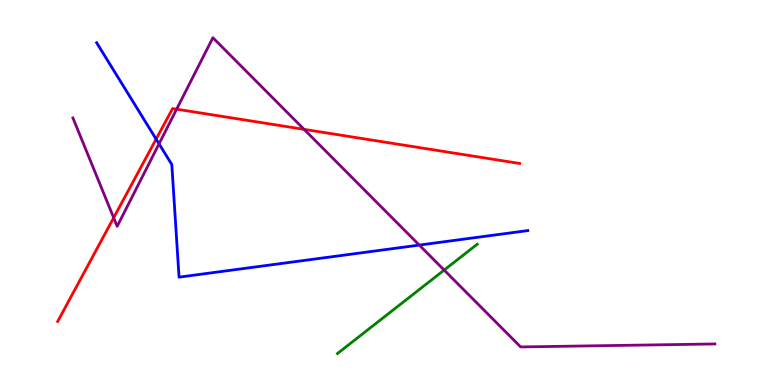[{'lines': ['blue', 'red'], 'intersections': [{'x': 2.01, 'y': 6.39}]}, {'lines': ['green', 'red'], 'intersections': []}, {'lines': ['purple', 'red'], 'intersections': [{'x': 1.47, 'y': 4.34}, {'x': 2.28, 'y': 7.16}, {'x': 3.92, 'y': 6.64}]}, {'lines': ['blue', 'green'], 'intersections': []}, {'lines': ['blue', 'purple'], 'intersections': [{'x': 2.05, 'y': 6.26}, {'x': 5.41, 'y': 3.63}]}, {'lines': ['green', 'purple'], 'intersections': [{'x': 5.73, 'y': 2.98}]}]